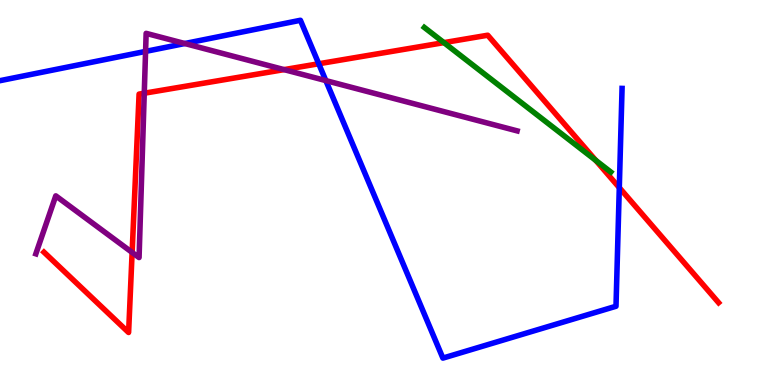[{'lines': ['blue', 'red'], 'intersections': [{'x': 4.11, 'y': 8.34}, {'x': 7.99, 'y': 5.13}]}, {'lines': ['green', 'red'], 'intersections': [{'x': 5.73, 'y': 8.89}, {'x': 7.69, 'y': 5.83}]}, {'lines': ['purple', 'red'], 'intersections': [{'x': 1.7, 'y': 3.44}, {'x': 1.86, 'y': 7.58}, {'x': 3.67, 'y': 8.19}]}, {'lines': ['blue', 'green'], 'intersections': []}, {'lines': ['blue', 'purple'], 'intersections': [{'x': 1.88, 'y': 8.66}, {'x': 2.38, 'y': 8.87}, {'x': 4.2, 'y': 7.91}]}, {'lines': ['green', 'purple'], 'intersections': []}]